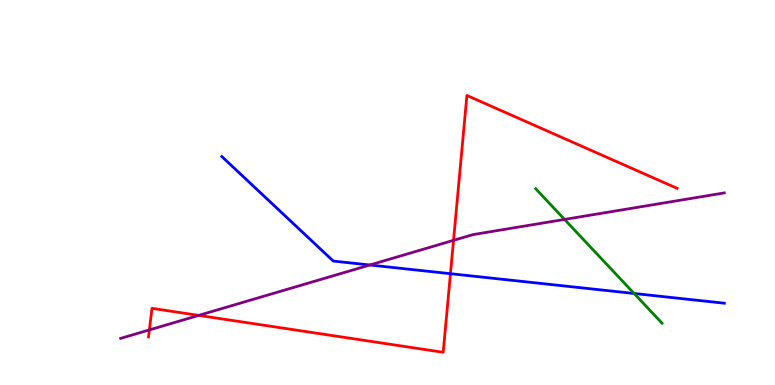[{'lines': ['blue', 'red'], 'intersections': [{'x': 5.81, 'y': 2.89}]}, {'lines': ['green', 'red'], 'intersections': []}, {'lines': ['purple', 'red'], 'intersections': [{'x': 1.93, 'y': 1.43}, {'x': 2.56, 'y': 1.81}, {'x': 5.85, 'y': 3.76}]}, {'lines': ['blue', 'green'], 'intersections': [{'x': 8.18, 'y': 2.38}]}, {'lines': ['blue', 'purple'], 'intersections': [{'x': 4.77, 'y': 3.12}]}, {'lines': ['green', 'purple'], 'intersections': [{'x': 7.28, 'y': 4.3}]}]